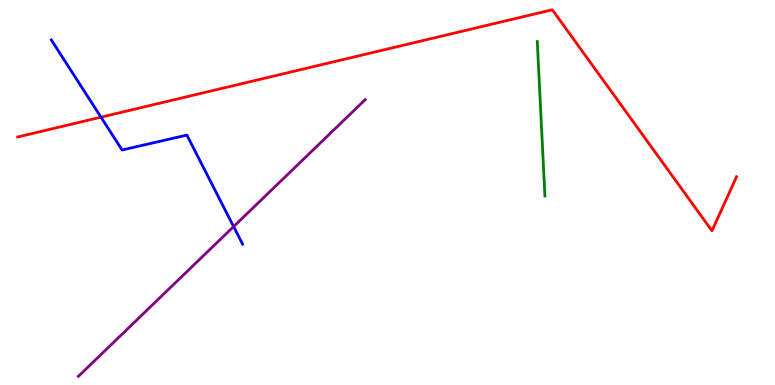[{'lines': ['blue', 'red'], 'intersections': [{'x': 1.3, 'y': 6.96}]}, {'lines': ['green', 'red'], 'intersections': []}, {'lines': ['purple', 'red'], 'intersections': []}, {'lines': ['blue', 'green'], 'intersections': []}, {'lines': ['blue', 'purple'], 'intersections': [{'x': 3.01, 'y': 4.11}]}, {'lines': ['green', 'purple'], 'intersections': []}]